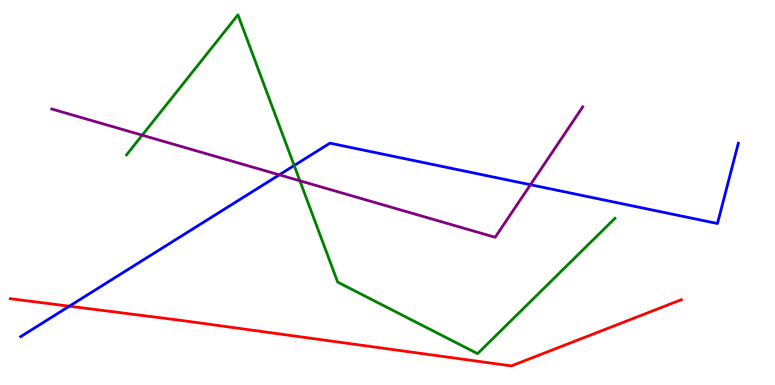[{'lines': ['blue', 'red'], 'intersections': [{'x': 0.895, 'y': 2.05}]}, {'lines': ['green', 'red'], 'intersections': []}, {'lines': ['purple', 'red'], 'intersections': []}, {'lines': ['blue', 'green'], 'intersections': [{'x': 3.8, 'y': 5.7}]}, {'lines': ['blue', 'purple'], 'intersections': [{'x': 3.6, 'y': 5.46}, {'x': 6.84, 'y': 5.2}]}, {'lines': ['green', 'purple'], 'intersections': [{'x': 1.83, 'y': 6.49}, {'x': 3.87, 'y': 5.3}]}]